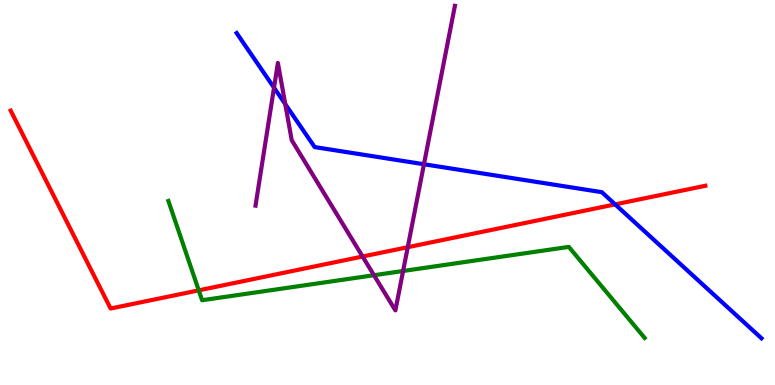[{'lines': ['blue', 'red'], 'intersections': [{'x': 7.94, 'y': 4.69}]}, {'lines': ['green', 'red'], 'intersections': [{'x': 2.56, 'y': 2.46}]}, {'lines': ['purple', 'red'], 'intersections': [{'x': 4.68, 'y': 3.34}, {'x': 5.26, 'y': 3.58}]}, {'lines': ['blue', 'green'], 'intersections': []}, {'lines': ['blue', 'purple'], 'intersections': [{'x': 3.54, 'y': 7.72}, {'x': 3.68, 'y': 7.3}, {'x': 5.47, 'y': 5.73}]}, {'lines': ['green', 'purple'], 'intersections': [{'x': 4.83, 'y': 2.85}, {'x': 5.2, 'y': 2.96}]}]